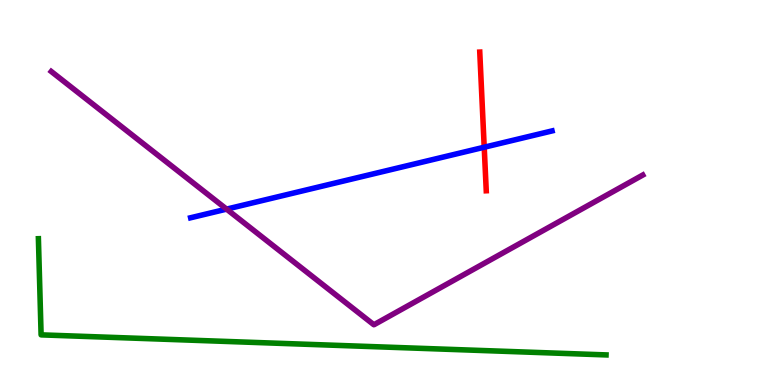[{'lines': ['blue', 'red'], 'intersections': [{'x': 6.25, 'y': 6.18}]}, {'lines': ['green', 'red'], 'intersections': []}, {'lines': ['purple', 'red'], 'intersections': []}, {'lines': ['blue', 'green'], 'intersections': []}, {'lines': ['blue', 'purple'], 'intersections': [{'x': 2.92, 'y': 4.57}]}, {'lines': ['green', 'purple'], 'intersections': []}]